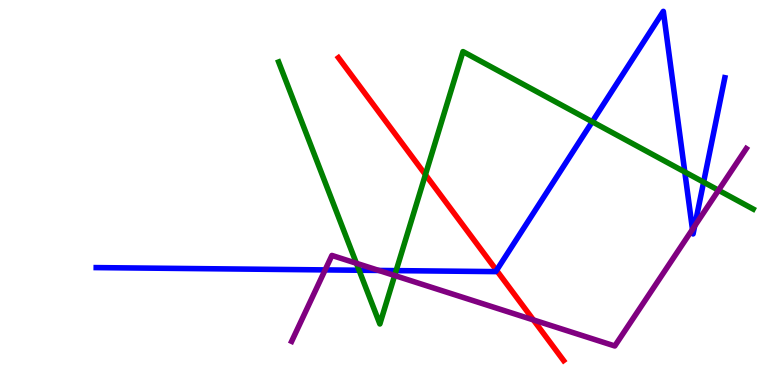[{'lines': ['blue', 'red'], 'intersections': [{'x': 6.41, 'y': 2.98}]}, {'lines': ['green', 'red'], 'intersections': [{'x': 5.49, 'y': 5.46}]}, {'lines': ['purple', 'red'], 'intersections': [{'x': 6.88, 'y': 1.69}]}, {'lines': ['blue', 'green'], 'intersections': [{'x': 4.63, 'y': 2.98}, {'x': 5.11, 'y': 2.97}, {'x': 7.64, 'y': 6.84}, {'x': 8.84, 'y': 5.53}, {'x': 9.08, 'y': 5.27}]}, {'lines': ['blue', 'purple'], 'intersections': [{'x': 4.2, 'y': 2.99}, {'x': 4.89, 'y': 2.98}, {'x': 8.93, 'y': 4.04}, {'x': 8.96, 'y': 4.13}]}, {'lines': ['green', 'purple'], 'intersections': [{'x': 4.6, 'y': 3.16}, {'x': 5.09, 'y': 2.84}, {'x': 9.27, 'y': 5.06}]}]